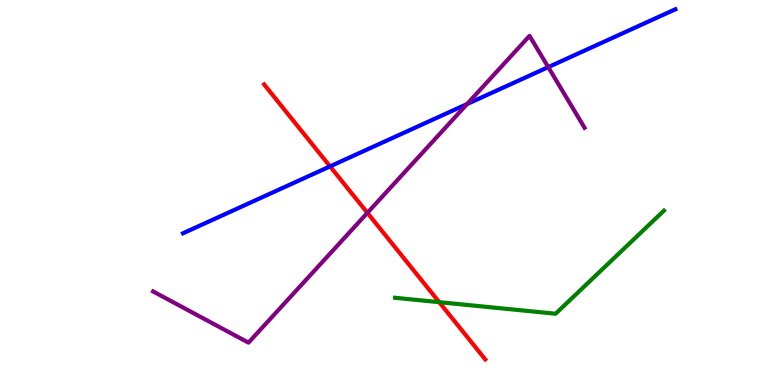[{'lines': ['blue', 'red'], 'intersections': [{'x': 4.26, 'y': 5.68}]}, {'lines': ['green', 'red'], 'intersections': [{'x': 5.67, 'y': 2.15}]}, {'lines': ['purple', 'red'], 'intersections': [{'x': 4.74, 'y': 4.47}]}, {'lines': ['blue', 'green'], 'intersections': []}, {'lines': ['blue', 'purple'], 'intersections': [{'x': 6.03, 'y': 7.3}, {'x': 7.07, 'y': 8.26}]}, {'lines': ['green', 'purple'], 'intersections': []}]